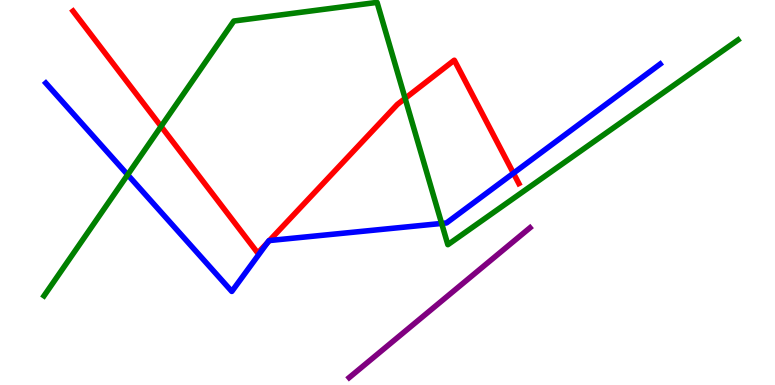[{'lines': ['blue', 'red'], 'intersections': [{'x': 3.45, 'y': 3.7}, {'x': 3.48, 'y': 3.75}, {'x': 6.62, 'y': 5.5}]}, {'lines': ['green', 'red'], 'intersections': [{'x': 2.08, 'y': 6.72}, {'x': 5.23, 'y': 7.44}]}, {'lines': ['purple', 'red'], 'intersections': []}, {'lines': ['blue', 'green'], 'intersections': [{'x': 1.65, 'y': 5.46}, {'x': 5.7, 'y': 4.2}]}, {'lines': ['blue', 'purple'], 'intersections': []}, {'lines': ['green', 'purple'], 'intersections': []}]